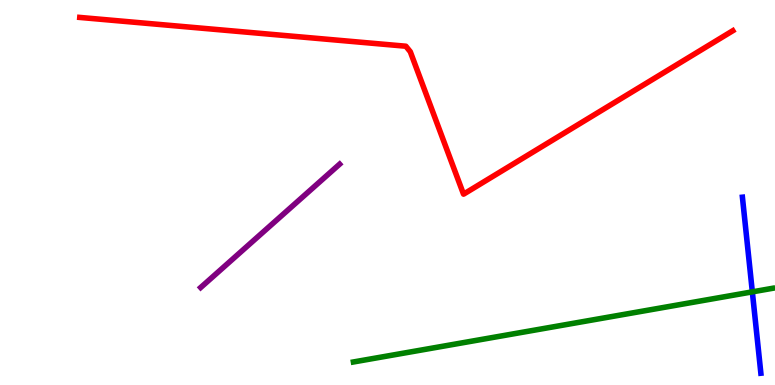[{'lines': ['blue', 'red'], 'intersections': []}, {'lines': ['green', 'red'], 'intersections': []}, {'lines': ['purple', 'red'], 'intersections': []}, {'lines': ['blue', 'green'], 'intersections': [{'x': 9.71, 'y': 2.42}]}, {'lines': ['blue', 'purple'], 'intersections': []}, {'lines': ['green', 'purple'], 'intersections': []}]